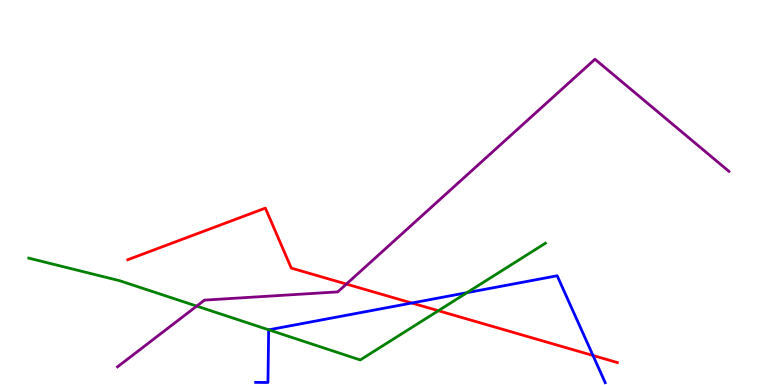[{'lines': ['blue', 'red'], 'intersections': [{'x': 5.31, 'y': 2.13}, {'x': 7.65, 'y': 0.766}]}, {'lines': ['green', 'red'], 'intersections': [{'x': 5.66, 'y': 1.93}]}, {'lines': ['purple', 'red'], 'intersections': [{'x': 4.47, 'y': 2.62}]}, {'lines': ['blue', 'green'], 'intersections': [{'x': 3.47, 'y': 1.43}, {'x': 6.03, 'y': 2.4}]}, {'lines': ['blue', 'purple'], 'intersections': []}, {'lines': ['green', 'purple'], 'intersections': [{'x': 2.54, 'y': 2.05}]}]